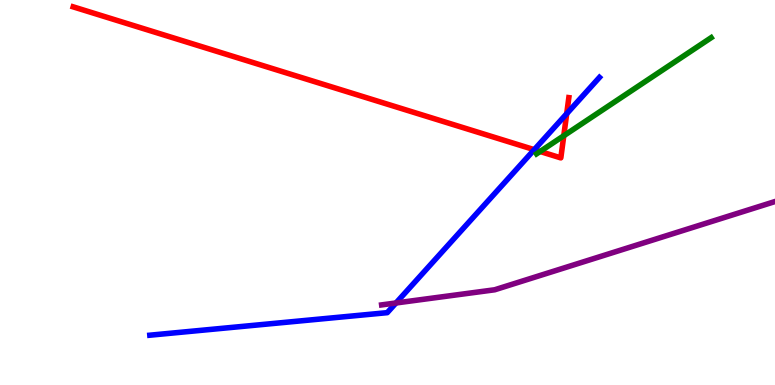[{'lines': ['blue', 'red'], 'intersections': [{'x': 6.89, 'y': 6.11}, {'x': 7.31, 'y': 7.05}]}, {'lines': ['green', 'red'], 'intersections': [{'x': 6.97, 'y': 6.07}, {'x': 7.27, 'y': 6.47}]}, {'lines': ['purple', 'red'], 'intersections': []}, {'lines': ['blue', 'green'], 'intersections': []}, {'lines': ['blue', 'purple'], 'intersections': [{'x': 5.11, 'y': 2.13}]}, {'lines': ['green', 'purple'], 'intersections': []}]